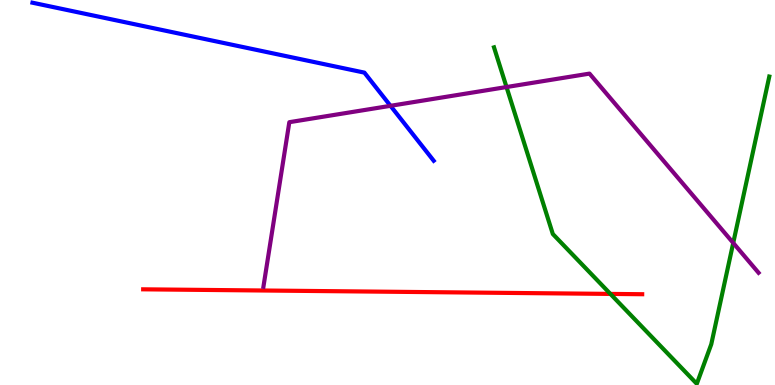[{'lines': ['blue', 'red'], 'intersections': []}, {'lines': ['green', 'red'], 'intersections': [{'x': 7.88, 'y': 2.37}]}, {'lines': ['purple', 'red'], 'intersections': []}, {'lines': ['blue', 'green'], 'intersections': []}, {'lines': ['blue', 'purple'], 'intersections': [{'x': 5.04, 'y': 7.25}]}, {'lines': ['green', 'purple'], 'intersections': [{'x': 6.54, 'y': 7.74}, {'x': 9.46, 'y': 3.69}]}]